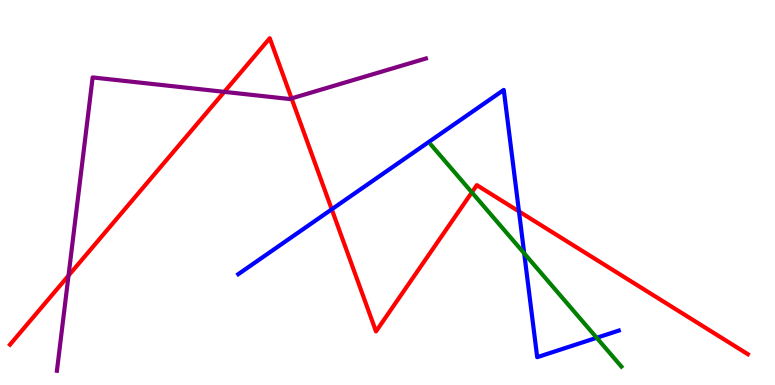[{'lines': ['blue', 'red'], 'intersections': [{'x': 4.28, 'y': 4.56}, {'x': 6.7, 'y': 4.51}]}, {'lines': ['green', 'red'], 'intersections': [{'x': 6.09, 'y': 5.0}]}, {'lines': ['purple', 'red'], 'intersections': [{'x': 0.884, 'y': 2.84}, {'x': 2.89, 'y': 7.61}, {'x': 3.76, 'y': 7.44}]}, {'lines': ['blue', 'green'], 'intersections': [{'x': 6.76, 'y': 3.42}, {'x': 7.7, 'y': 1.23}]}, {'lines': ['blue', 'purple'], 'intersections': []}, {'lines': ['green', 'purple'], 'intersections': []}]